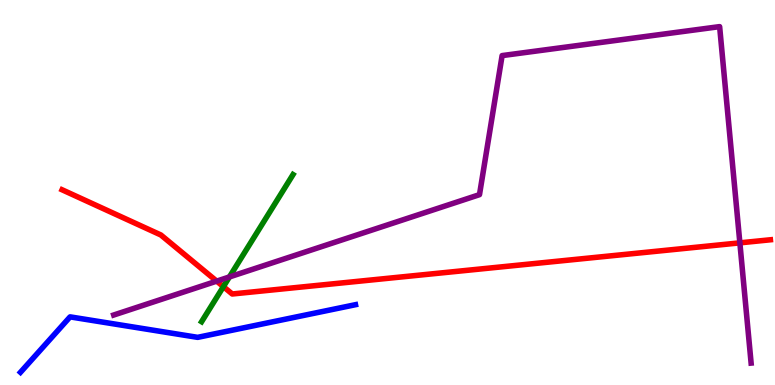[{'lines': ['blue', 'red'], 'intersections': []}, {'lines': ['green', 'red'], 'intersections': [{'x': 2.88, 'y': 2.55}]}, {'lines': ['purple', 'red'], 'intersections': [{'x': 2.8, 'y': 2.7}, {'x': 9.55, 'y': 3.69}]}, {'lines': ['blue', 'green'], 'intersections': []}, {'lines': ['blue', 'purple'], 'intersections': []}, {'lines': ['green', 'purple'], 'intersections': [{'x': 2.96, 'y': 2.81}]}]